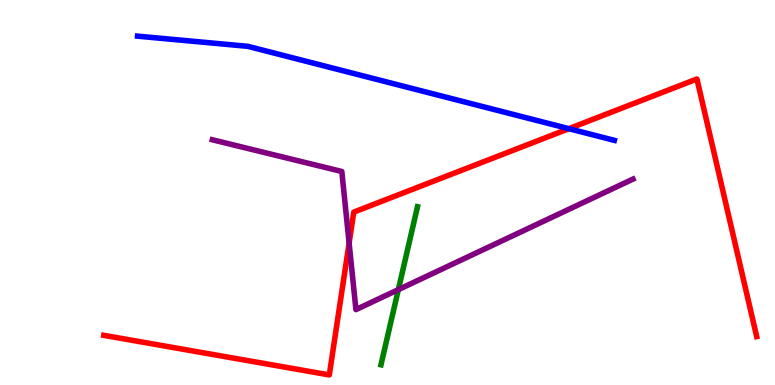[{'lines': ['blue', 'red'], 'intersections': [{'x': 7.34, 'y': 6.66}]}, {'lines': ['green', 'red'], 'intersections': []}, {'lines': ['purple', 'red'], 'intersections': [{'x': 4.5, 'y': 3.69}]}, {'lines': ['blue', 'green'], 'intersections': []}, {'lines': ['blue', 'purple'], 'intersections': []}, {'lines': ['green', 'purple'], 'intersections': [{'x': 5.14, 'y': 2.48}]}]